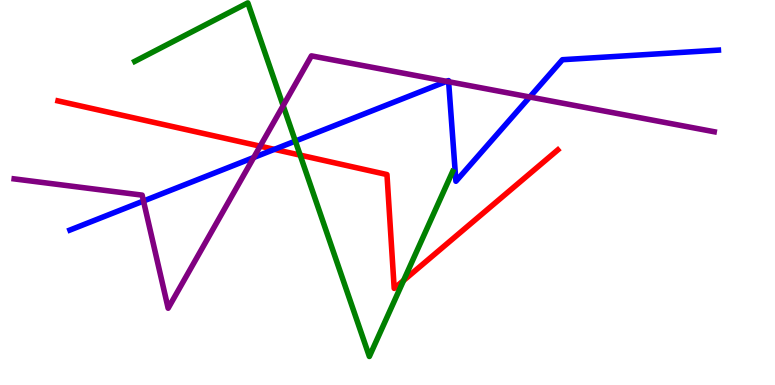[{'lines': ['blue', 'red'], 'intersections': [{'x': 3.54, 'y': 6.12}]}, {'lines': ['green', 'red'], 'intersections': [{'x': 3.87, 'y': 5.97}, {'x': 5.21, 'y': 2.71}]}, {'lines': ['purple', 'red'], 'intersections': [{'x': 3.36, 'y': 6.2}]}, {'lines': ['blue', 'green'], 'intersections': [{'x': 3.81, 'y': 6.34}]}, {'lines': ['blue', 'purple'], 'intersections': [{'x': 1.85, 'y': 4.78}, {'x': 3.27, 'y': 5.91}, {'x': 5.76, 'y': 7.89}, {'x': 5.79, 'y': 7.88}, {'x': 6.84, 'y': 7.48}]}, {'lines': ['green', 'purple'], 'intersections': [{'x': 3.65, 'y': 7.26}]}]